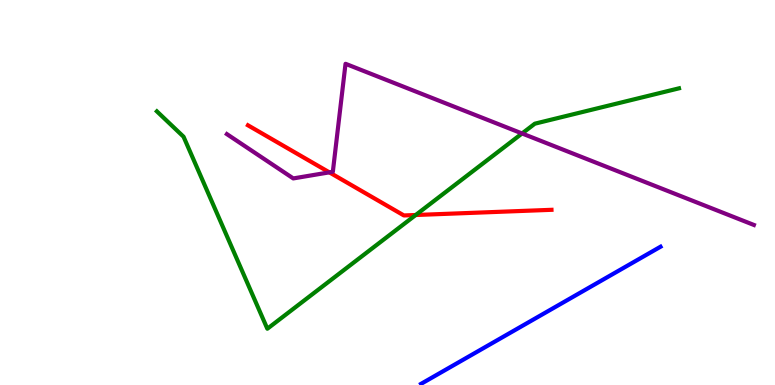[{'lines': ['blue', 'red'], 'intersections': []}, {'lines': ['green', 'red'], 'intersections': [{'x': 5.36, 'y': 4.42}]}, {'lines': ['purple', 'red'], 'intersections': [{'x': 4.25, 'y': 5.52}]}, {'lines': ['blue', 'green'], 'intersections': []}, {'lines': ['blue', 'purple'], 'intersections': []}, {'lines': ['green', 'purple'], 'intersections': [{'x': 6.74, 'y': 6.53}]}]